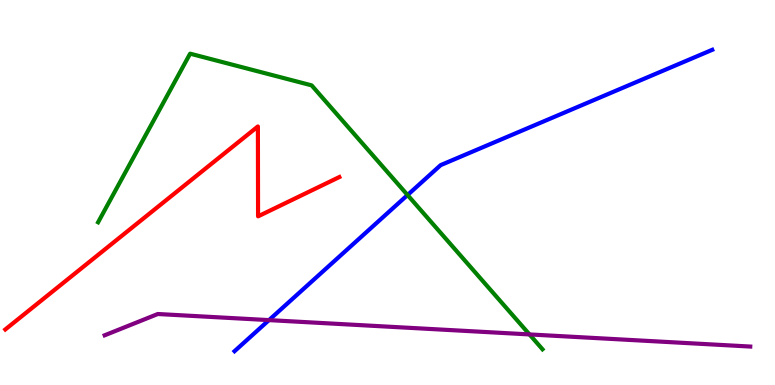[{'lines': ['blue', 'red'], 'intersections': []}, {'lines': ['green', 'red'], 'intersections': []}, {'lines': ['purple', 'red'], 'intersections': []}, {'lines': ['blue', 'green'], 'intersections': [{'x': 5.26, 'y': 4.93}]}, {'lines': ['blue', 'purple'], 'intersections': [{'x': 3.47, 'y': 1.69}]}, {'lines': ['green', 'purple'], 'intersections': [{'x': 6.83, 'y': 1.31}]}]